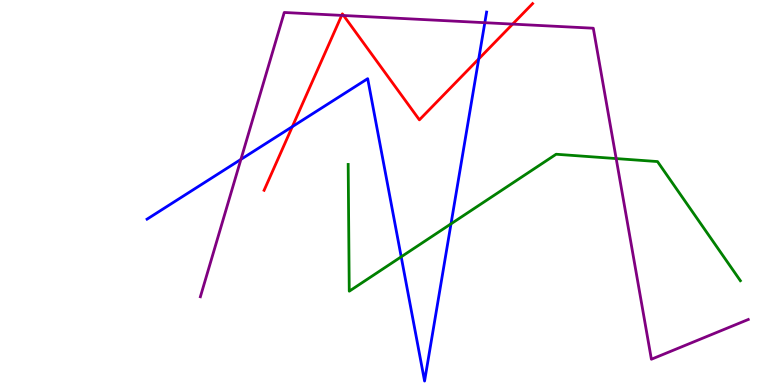[{'lines': ['blue', 'red'], 'intersections': [{'x': 3.77, 'y': 6.71}, {'x': 6.18, 'y': 8.47}]}, {'lines': ['green', 'red'], 'intersections': []}, {'lines': ['purple', 'red'], 'intersections': [{'x': 4.41, 'y': 9.6}, {'x': 4.43, 'y': 9.6}, {'x': 6.61, 'y': 9.37}]}, {'lines': ['blue', 'green'], 'intersections': [{'x': 5.18, 'y': 3.33}, {'x': 5.82, 'y': 4.19}]}, {'lines': ['blue', 'purple'], 'intersections': [{'x': 3.11, 'y': 5.86}, {'x': 6.26, 'y': 9.41}]}, {'lines': ['green', 'purple'], 'intersections': [{'x': 7.95, 'y': 5.88}]}]